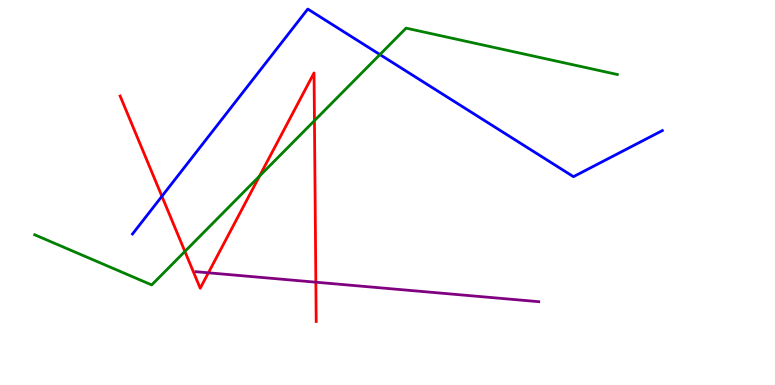[{'lines': ['blue', 'red'], 'intersections': [{'x': 2.09, 'y': 4.9}]}, {'lines': ['green', 'red'], 'intersections': [{'x': 2.39, 'y': 3.47}, {'x': 3.35, 'y': 5.43}, {'x': 4.06, 'y': 6.87}]}, {'lines': ['purple', 'red'], 'intersections': [{'x': 2.69, 'y': 2.91}, {'x': 4.08, 'y': 2.67}]}, {'lines': ['blue', 'green'], 'intersections': [{'x': 4.9, 'y': 8.58}]}, {'lines': ['blue', 'purple'], 'intersections': []}, {'lines': ['green', 'purple'], 'intersections': []}]